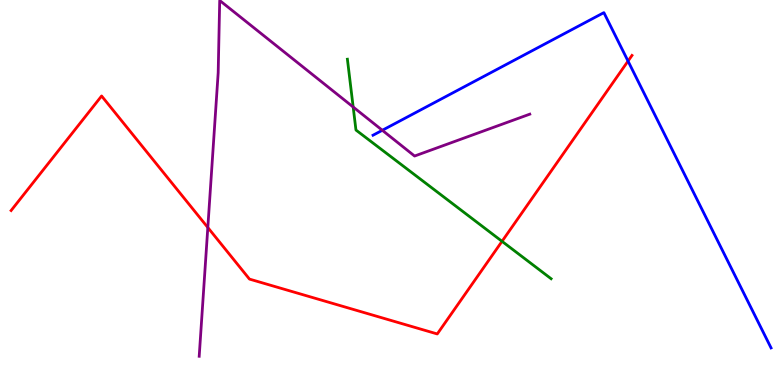[{'lines': ['blue', 'red'], 'intersections': [{'x': 8.1, 'y': 8.41}]}, {'lines': ['green', 'red'], 'intersections': [{'x': 6.48, 'y': 3.73}]}, {'lines': ['purple', 'red'], 'intersections': [{'x': 2.68, 'y': 4.09}]}, {'lines': ['blue', 'green'], 'intersections': []}, {'lines': ['blue', 'purple'], 'intersections': [{'x': 4.93, 'y': 6.62}]}, {'lines': ['green', 'purple'], 'intersections': [{'x': 4.56, 'y': 7.22}]}]